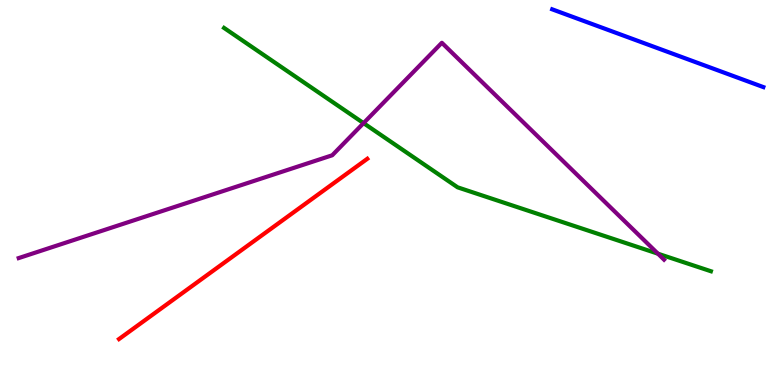[{'lines': ['blue', 'red'], 'intersections': []}, {'lines': ['green', 'red'], 'intersections': []}, {'lines': ['purple', 'red'], 'intersections': []}, {'lines': ['blue', 'green'], 'intersections': []}, {'lines': ['blue', 'purple'], 'intersections': []}, {'lines': ['green', 'purple'], 'intersections': [{'x': 4.69, 'y': 6.8}, {'x': 8.49, 'y': 3.41}]}]